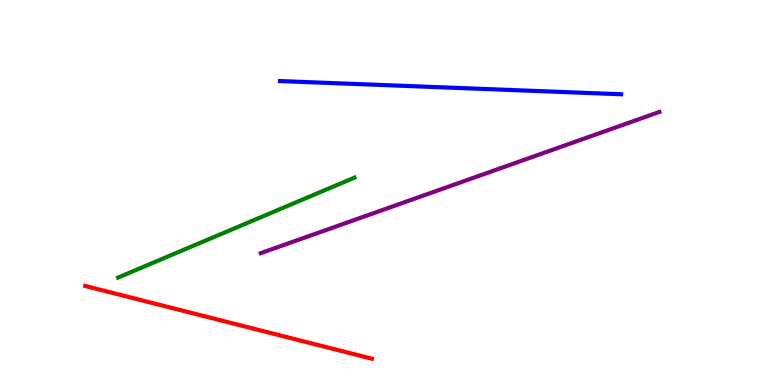[{'lines': ['blue', 'red'], 'intersections': []}, {'lines': ['green', 'red'], 'intersections': []}, {'lines': ['purple', 'red'], 'intersections': []}, {'lines': ['blue', 'green'], 'intersections': []}, {'lines': ['blue', 'purple'], 'intersections': []}, {'lines': ['green', 'purple'], 'intersections': []}]